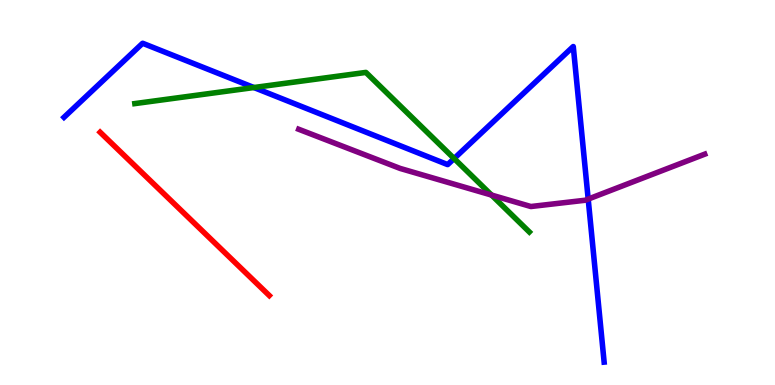[{'lines': ['blue', 'red'], 'intersections': []}, {'lines': ['green', 'red'], 'intersections': []}, {'lines': ['purple', 'red'], 'intersections': []}, {'lines': ['blue', 'green'], 'intersections': [{'x': 3.28, 'y': 7.73}, {'x': 5.86, 'y': 5.88}]}, {'lines': ['blue', 'purple'], 'intersections': [{'x': 7.59, 'y': 4.83}]}, {'lines': ['green', 'purple'], 'intersections': [{'x': 6.34, 'y': 4.93}]}]